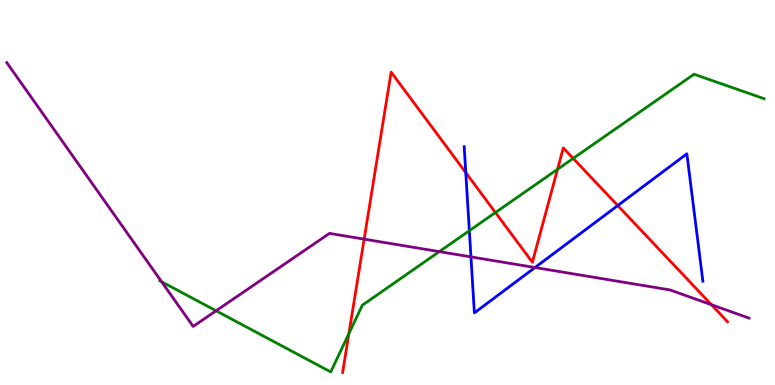[{'lines': ['blue', 'red'], 'intersections': [{'x': 6.01, 'y': 5.52}, {'x': 7.97, 'y': 4.66}]}, {'lines': ['green', 'red'], 'intersections': [{'x': 4.5, 'y': 1.34}, {'x': 6.39, 'y': 4.48}, {'x': 7.19, 'y': 5.6}, {'x': 7.4, 'y': 5.89}]}, {'lines': ['purple', 'red'], 'intersections': [{'x': 4.7, 'y': 3.79}, {'x': 9.18, 'y': 2.09}]}, {'lines': ['blue', 'green'], 'intersections': [{'x': 6.06, 'y': 4.01}]}, {'lines': ['blue', 'purple'], 'intersections': [{'x': 6.08, 'y': 3.33}, {'x': 6.9, 'y': 3.05}]}, {'lines': ['green', 'purple'], 'intersections': [{'x': 2.08, 'y': 2.68}, {'x': 2.79, 'y': 1.93}, {'x': 5.67, 'y': 3.46}]}]